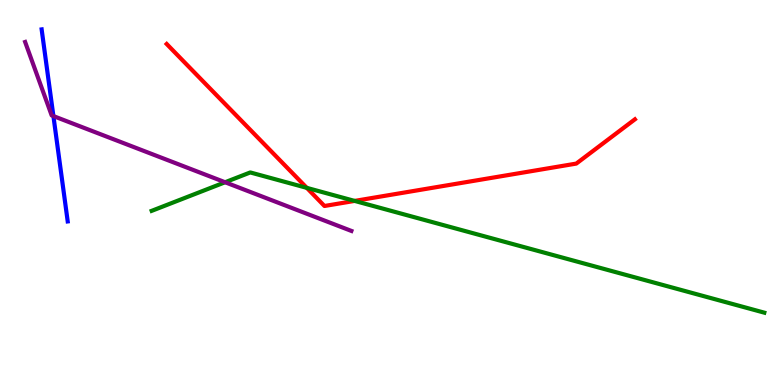[{'lines': ['blue', 'red'], 'intersections': []}, {'lines': ['green', 'red'], 'intersections': [{'x': 3.96, 'y': 5.12}, {'x': 4.58, 'y': 4.78}]}, {'lines': ['purple', 'red'], 'intersections': []}, {'lines': ['blue', 'green'], 'intersections': []}, {'lines': ['blue', 'purple'], 'intersections': [{'x': 0.689, 'y': 6.99}]}, {'lines': ['green', 'purple'], 'intersections': [{'x': 2.9, 'y': 5.27}]}]